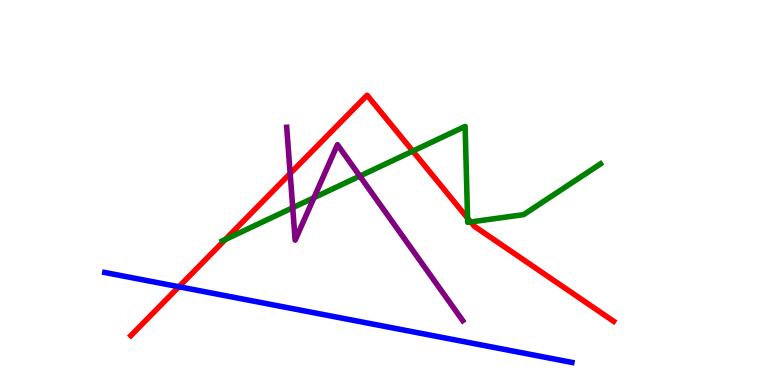[{'lines': ['blue', 'red'], 'intersections': [{'x': 2.31, 'y': 2.55}]}, {'lines': ['green', 'red'], 'intersections': [{'x': 2.91, 'y': 3.78}, {'x': 5.33, 'y': 6.08}, {'x': 6.03, 'y': 4.34}, {'x': 6.07, 'y': 4.23}]}, {'lines': ['purple', 'red'], 'intersections': [{'x': 3.74, 'y': 5.49}]}, {'lines': ['blue', 'green'], 'intersections': []}, {'lines': ['blue', 'purple'], 'intersections': []}, {'lines': ['green', 'purple'], 'intersections': [{'x': 3.78, 'y': 4.6}, {'x': 4.05, 'y': 4.86}, {'x': 4.64, 'y': 5.43}]}]